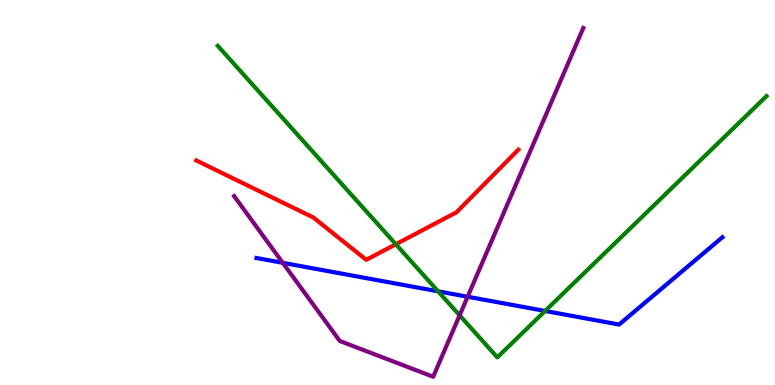[{'lines': ['blue', 'red'], 'intersections': []}, {'lines': ['green', 'red'], 'intersections': [{'x': 5.11, 'y': 3.66}]}, {'lines': ['purple', 'red'], 'intersections': []}, {'lines': ['blue', 'green'], 'intersections': [{'x': 5.65, 'y': 2.43}, {'x': 7.03, 'y': 1.92}]}, {'lines': ['blue', 'purple'], 'intersections': [{'x': 3.65, 'y': 3.17}, {'x': 6.03, 'y': 2.29}]}, {'lines': ['green', 'purple'], 'intersections': [{'x': 5.93, 'y': 1.81}]}]